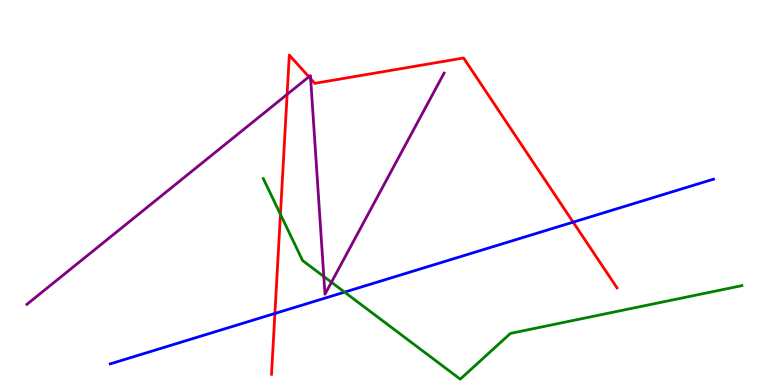[{'lines': ['blue', 'red'], 'intersections': [{'x': 3.55, 'y': 1.86}, {'x': 7.4, 'y': 4.23}]}, {'lines': ['green', 'red'], 'intersections': [{'x': 3.62, 'y': 4.43}]}, {'lines': ['purple', 'red'], 'intersections': [{'x': 3.7, 'y': 7.55}, {'x': 3.99, 'y': 8.0}, {'x': 4.01, 'y': 7.95}]}, {'lines': ['blue', 'green'], 'intersections': [{'x': 4.45, 'y': 2.41}]}, {'lines': ['blue', 'purple'], 'intersections': []}, {'lines': ['green', 'purple'], 'intersections': [{'x': 4.18, 'y': 2.82}, {'x': 4.28, 'y': 2.67}]}]